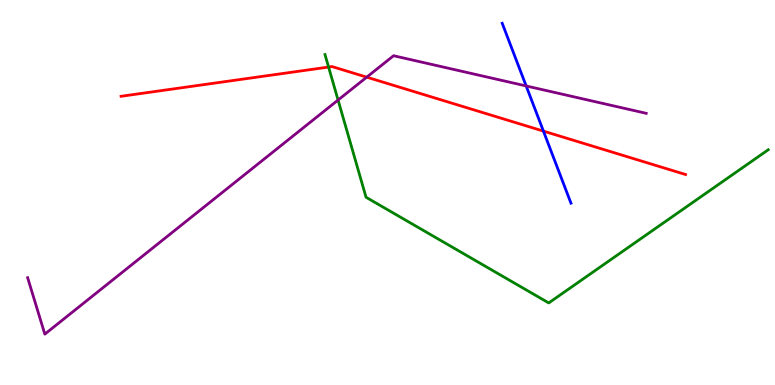[{'lines': ['blue', 'red'], 'intersections': [{'x': 7.01, 'y': 6.59}]}, {'lines': ['green', 'red'], 'intersections': [{'x': 4.24, 'y': 8.26}]}, {'lines': ['purple', 'red'], 'intersections': [{'x': 4.73, 'y': 8.0}]}, {'lines': ['blue', 'green'], 'intersections': []}, {'lines': ['blue', 'purple'], 'intersections': [{'x': 6.79, 'y': 7.77}]}, {'lines': ['green', 'purple'], 'intersections': [{'x': 4.36, 'y': 7.4}]}]